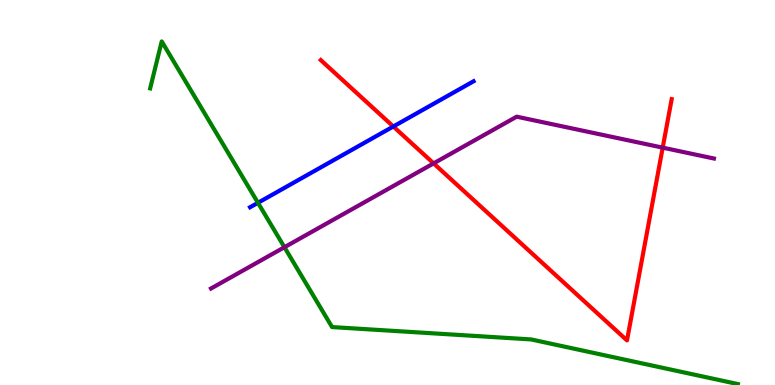[{'lines': ['blue', 'red'], 'intersections': [{'x': 5.08, 'y': 6.71}]}, {'lines': ['green', 'red'], 'intersections': []}, {'lines': ['purple', 'red'], 'intersections': [{'x': 5.59, 'y': 5.76}, {'x': 8.55, 'y': 6.17}]}, {'lines': ['blue', 'green'], 'intersections': [{'x': 3.33, 'y': 4.73}]}, {'lines': ['blue', 'purple'], 'intersections': []}, {'lines': ['green', 'purple'], 'intersections': [{'x': 3.67, 'y': 3.58}]}]